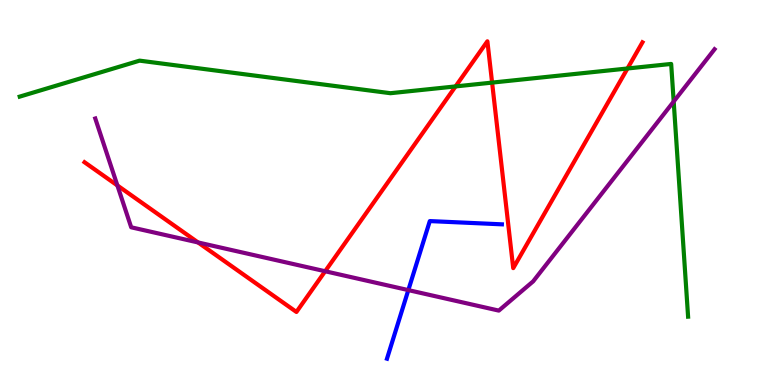[{'lines': ['blue', 'red'], 'intersections': []}, {'lines': ['green', 'red'], 'intersections': [{'x': 5.88, 'y': 7.76}, {'x': 6.35, 'y': 7.85}, {'x': 8.1, 'y': 8.22}]}, {'lines': ['purple', 'red'], 'intersections': [{'x': 1.51, 'y': 5.18}, {'x': 2.56, 'y': 3.7}, {'x': 4.2, 'y': 2.95}]}, {'lines': ['blue', 'green'], 'intersections': []}, {'lines': ['blue', 'purple'], 'intersections': [{'x': 5.27, 'y': 2.46}]}, {'lines': ['green', 'purple'], 'intersections': [{'x': 8.69, 'y': 7.36}]}]